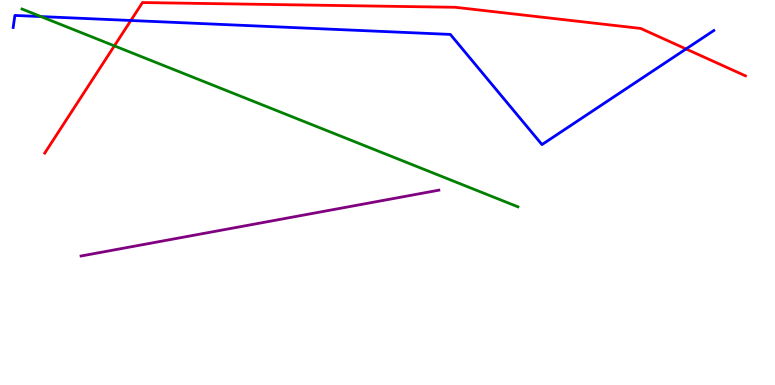[{'lines': ['blue', 'red'], 'intersections': [{'x': 1.69, 'y': 9.47}, {'x': 8.85, 'y': 8.73}]}, {'lines': ['green', 'red'], 'intersections': [{'x': 1.48, 'y': 8.81}]}, {'lines': ['purple', 'red'], 'intersections': []}, {'lines': ['blue', 'green'], 'intersections': [{'x': 0.528, 'y': 9.57}]}, {'lines': ['blue', 'purple'], 'intersections': []}, {'lines': ['green', 'purple'], 'intersections': []}]